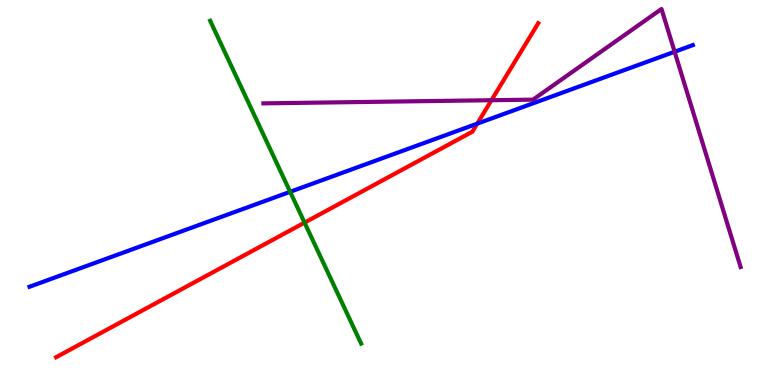[{'lines': ['blue', 'red'], 'intersections': [{'x': 6.16, 'y': 6.79}]}, {'lines': ['green', 'red'], 'intersections': [{'x': 3.93, 'y': 4.22}]}, {'lines': ['purple', 'red'], 'intersections': [{'x': 6.34, 'y': 7.4}]}, {'lines': ['blue', 'green'], 'intersections': [{'x': 3.74, 'y': 5.02}]}, {'lines': ['blue', 'purple'], 'intersections': [{'x': 8.7, 'y': 8.66}]}, {'lines': ['green', 'purple'], 'intersections': []}]